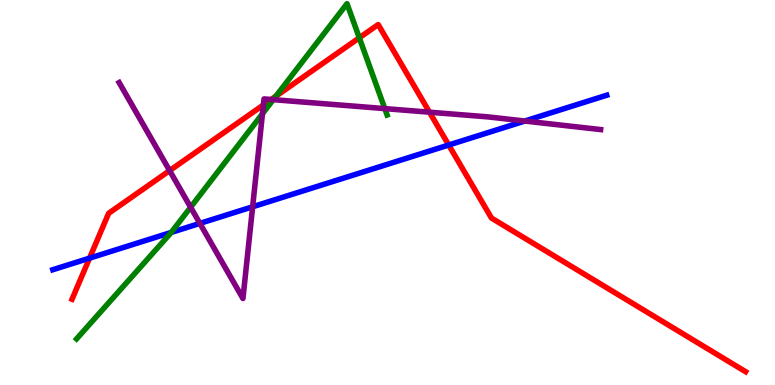[{'lines': ['blue', 'red'], 'intersections': [{'x': 1.16, 'y': 3.29}, {'x': 5.79, 'y': 6.23}]}, {'lines': ['green', 'red'], 'intersections': [{'x': 3.56, 'y': 7.5}, {'x': 4.64, 'y': 9.02}]}, {'lines': ['purple', 'red'], 'intersections': [{'x': 2.19, 'y': 5.57}, {'x': 3.4, 'y': 7.27}, {'x': 3.5, 'y': 7.42}, {'x': 5.54, 'y': 7.09}]}, {'lines': ['blue', 'green'], 'intersections': [{'x': 2.21, 'y': 3.96}]}, {'lines': ['blue', 'purple'], 'intersections': [{'x': 2.58, 'y': 4.2}, {'x': 3.26, 'y': 4.63}, {'x': 6.77, 'y': 6.86}]}, {'lines': ['green', 'purple'], 'intersections': [{'x': 2.46, 'y': 4.62}, {'x': 3.39, 'y': 7.05}, {'x': 3.53, 'y': 7.41}, {'x': 4.97, 'y': 7.18}]}]